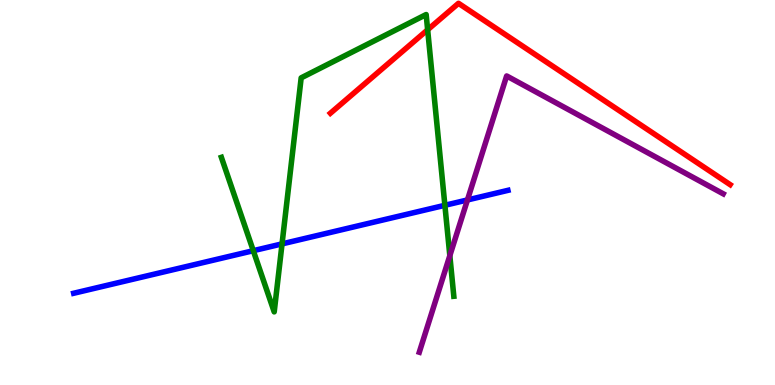[{'lines': ['blue', 'red'], 'intersections': []}, {'lines': ['green', 'red'], 'intersections': [{'x': 5.52, 'y': 9.23}]}, {'lines': ['purple', 'red'], 'intersections': []}, {'lines': ['blue', 'green'], 'intersections': [{'x': 3.27, 'y': 3.49}, {'x': 3.64, 'y': 3.67}, {'x': 5.74, 'y': 4.67}]}, {'lines': ['blue', 'purple'], 'intersections': [{'x': 6.03, 'y': 4.81}]}, {'lines': ['green', 'purple'], 'intersections': [{'x': 5.8, 'y': 3.36}]}]